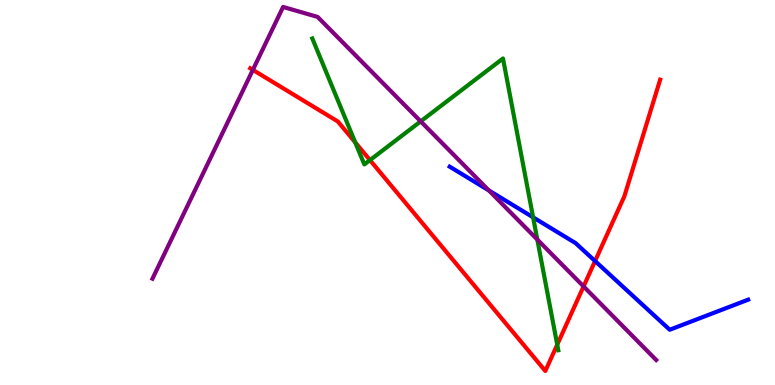[{'lines': ['blue', 'red'], 'intersections': [{'x': 7.68, 'y': 3.22}]}, {'lines': ['green', 'red'], 'intersections': [{'x': 4.58, 'y': 6.3}, {'x': 4.77, 'y': 5.84}, {'x': 7.19, 'y': 1.05}]}, {'lines': ['purple', 'red'], 'intersections': [{'x': 3.26, 'y': 8.18}, {'x': 7.53, 'y': 2.56}]}, {'lines': ['blue', 'green'], 'intersections': [{'x': 6.88, 'y': 4.36}]}, {'lines': ['blue', 'purple'], 'intersections': [{'x': 6.31, 'y': 5.05}]}, {'lines': ['green', 'purple'], 'intersections': [{'x': 5.43, 'y': 6.85}, {'x': 6.93, 'y': 3.78}]}]